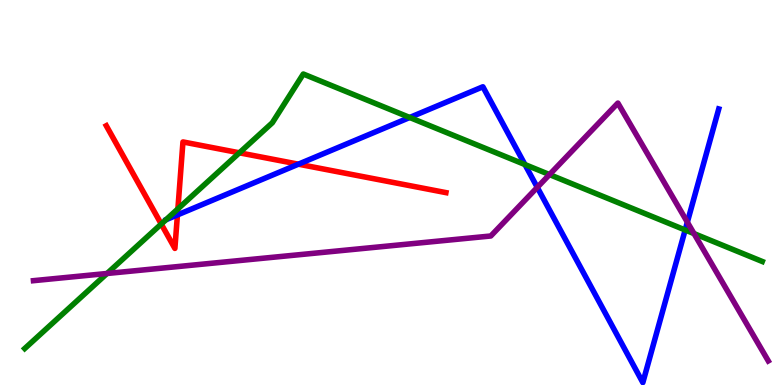[{'lines': ['blue', 'red'], 'intersections': [{'x': 2.29, 'y': 4.42}, {'x': 3.85, 'y': 5.74}]}, {'lines': ['green', 'red'], 'intersections': [{'x': 2.08, 'y': 4.18}, {'x': 2.3, 'y': 4.57}, {'x': 3.09, 'y': 6.03}]}, {'lines': ['purple', 'red'], 'intersections': []}, {'lines': ['blue', 'green'], 'intersections': [{'x': 5.29, 'y': 6.95}, {'x': 6.77, 'y': 5.73}, {'x': 8.84, 'y': 4.03}]}, {'lines': ['blue', 'purple'], 'intersections': [{'x': 6.93, 'y': 5.13}, {'x': 8.87, 'y': 4.23}]}, {'lines': ['green', 'purple'], 'intersections': [{'x': 1.38, 'y': 2.9}, {'x': 7.09, 'y': 5.47}, {'x': 8.96, 'y': 3.93}]}]